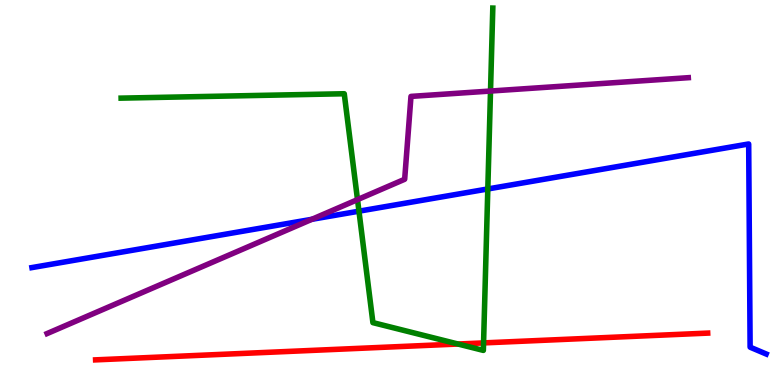[{'lines': ['blue', 'red'], 'intersections': []}, {'lines': ['green', 'red'], 'intersections': [{'x': 5.91, 'y': 1.06}, {'x': 6.24, 'y': 1.09}]}, {'lines': ['purple', 'red'], 'intersections': []}, {'lines': ['blue', 'green'], 'intersections': [{'x': 4.63, 'y': 4.51}, {'x': 6.29, 'y': 5.09}]}, {'lines': ['blue', 'purple'], 'intersections': [{'x': 4.02, 'y': 4.3}]}, {'lines': ['green', 'purple'], 'intersections': [{'x': 4.61, 'y': 4.82}, {'x': 6.33, 'y': 7.64}]}]